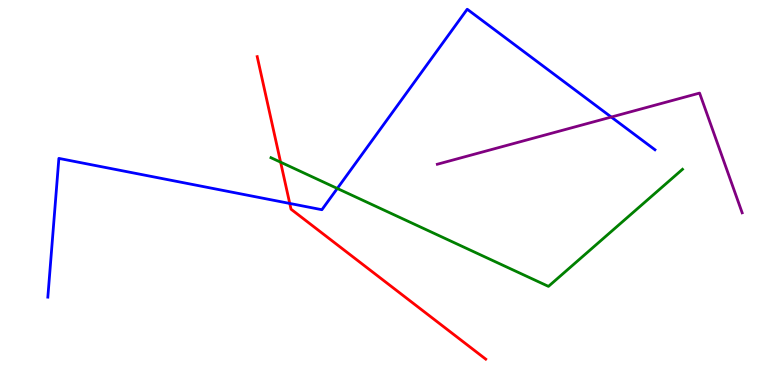[{'lines': ['blue', 'red'], 'intersections': [{'x': 3.74, 'y': 4.72}]}, {'lines': ['green', 'red'], 'intersections': [{'x': 3.62, 'y': 5.79}]}, {'lines': ['purple', 'red'], 'intersections': []}, {'lines': ['blue', 'green'], 'intersections': [{'x': 4.35, 'y': 5.1}]}, {'lines': ['blue', 'purple'], 'intersections': [{'x': 7.89, 'y': 6.96}]}, {'lines': ['green', 'purple'], 'intersections': []}]